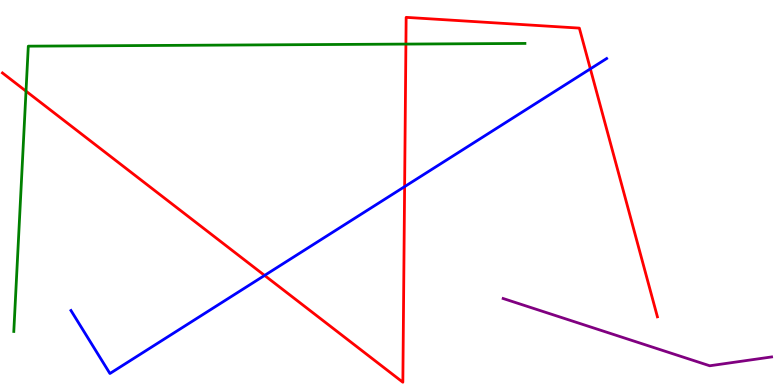[{'lines': ['blue', 'red'], 'intersections': [{'x': 3.41, 'y': 2.85}, {'x': 5.22, 'y': 5.15}, {'x': 7.62, 'y': 8.21}]}, {'lines': ['green', 'red'], 'intersections': [{'x': 0.336, 'y': 7.63}, {'x': 5.24, 'y': 8.85}]}, {'lines': ['purple', 'red'], 'intersections': []}, {'lines': ['blue', 'green'], 'intersections': []}, {'lines': ['blue', 'purple'], 'intersections': []}, {'lines': ['green', 'purple'], 'intersections': []}]